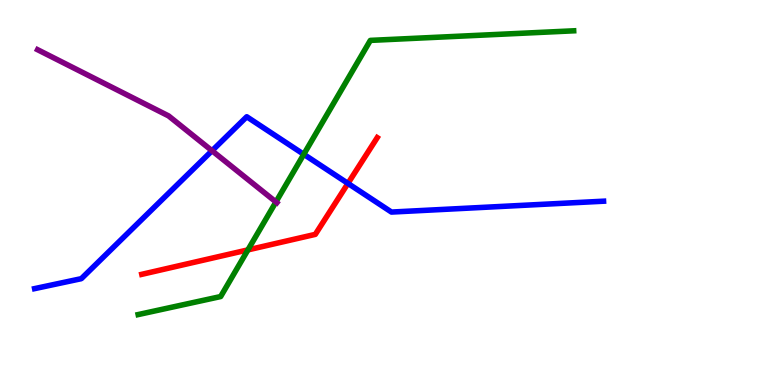[{'lines': ['blue', 'red'], 'intersections': [{'x': 4.49, 'y': 5.24}]}, {'lines': ['green', 'red'], 'intersections': [{'x': 3.2, 'y': 3.51}]}, {'lines': ['purple', 'red'], 'intersections': []}, {'lines': ['blue', 'green'], 'intersections': [{'x': 3.92, 'y': 5.99}]}, {'lines': ['blue', 'purple'], 'intersections': [{'x': 2.74, 'y': 6.08}]}, {'lines': ['green', 'purple'], 'intersections': [{'x': 3.56, 'y': 4.75}]}]